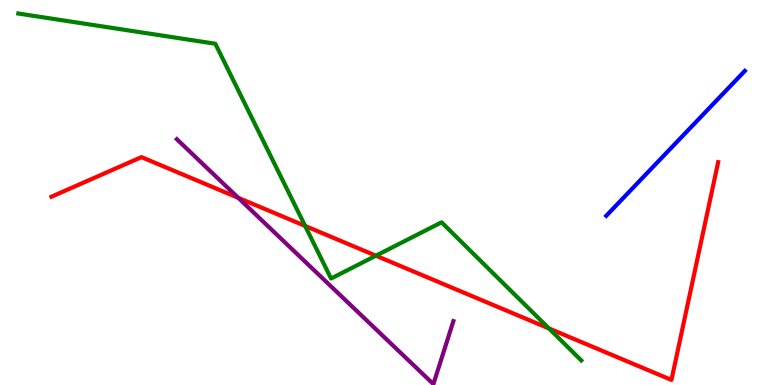[{'lines': ['blue', 'red'], 'intersections': []}, {'lines': ['green', 'red'], 'intersections': [{'x': 3.94, 'y': 4.13}, {'x': 4.85, 'y': 3.36}, {'x': 7.08, 'y': 1.47}]}, {'lines': ['purple', 'red'], 'intersections': [{'x': 3.07, 'y': 4.86}]}, {'lines': ['blue', 'green'], 'intersections': []}, {'lines': ['blue', 'purple'], 'intersections': []}, {'lines': ['green', 'purple'], 'intersections': []}]